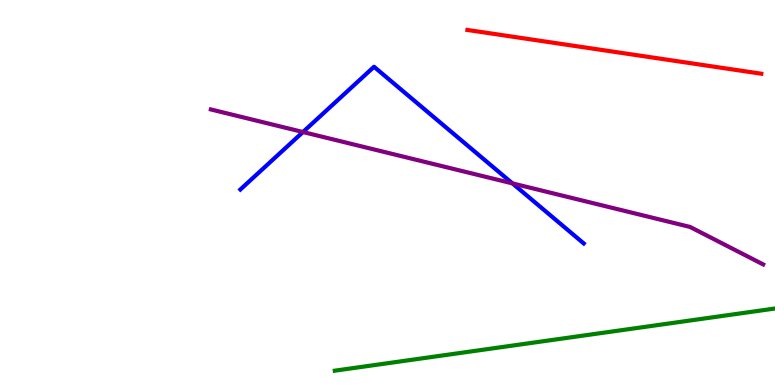[{'lines': ['blue', 'red'], 'intersections': []}, {'lines': ['green', 'red'], 'intersections': []}, {'lines': ['purple', 'red'], 'intersections': []}, {'lines': ['blue', 'green'], 'intersections': []}, {'lines': ['blue', 'purple'], 'intersections': [{'x': 3.91, 'y': 6.57}, {'x': 6.61, 'y': 5.24}]}, {'lines': ['green', 'purple'], 'intersections': []}]